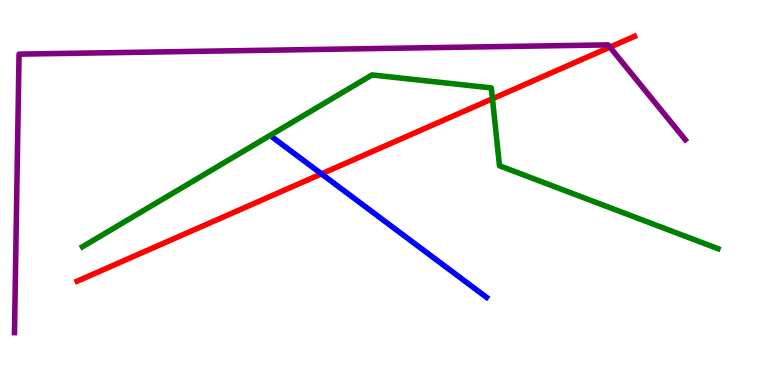[{'lines': ['blue', 'red'], 'intersections': [{'x': 4.15, 'y': 5.48}]}, {'lines': ['green', 'red'], 'intersections': [{'x': 6.35, 'y': 7.43}]}, {'lines': ['purple', 'red'], 'intersections': [{'x': 7.87, 'y': 8.78}]}, {'lines': ['blue', 'green'], 'intersections': []}, {'lines': ['blue', 'purple'], 'intersections': []}, {'lines': ['green', 'purple'], 'intersections': []}]